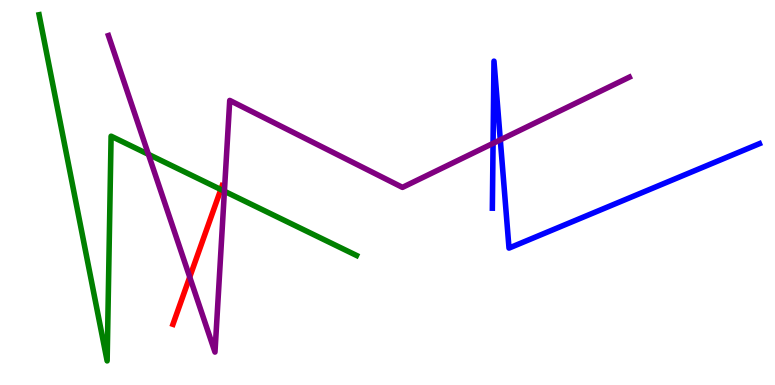[{'lines': ['blue', 'red'], 'intersections': []}, {'lines': ['green', 'red'], 'intersections': [{'x': 2.85, 'y': 5.08}]}, {'lines': ['purple', 'red'], 'intersections': [{'x': 2.45, 'y': 2.8}]}, {'lines': ['blue', 'green'], 'intersections': []}, {'lines': ['blue', 'purple'], 'intersections': [{'x': 6.36, 'y': 6.28}, {'x': 6.46, 'y': 6.37}]}, {'lines': ['green', 'purple'], 'intersections': [{'x': 1.92, 'y': 5.99}, {'x': 2.9, 'y': 5.03}]}]